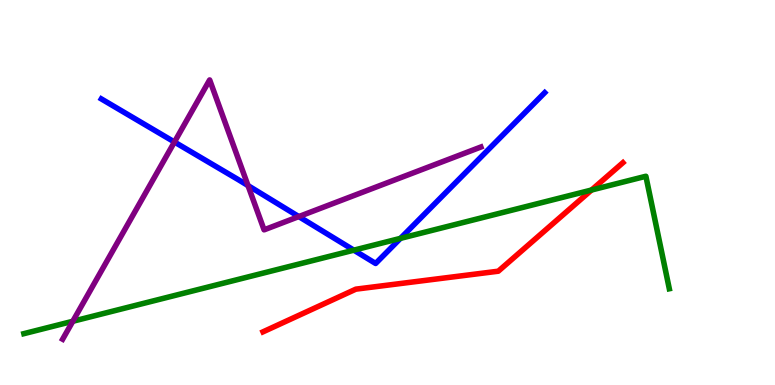[{'lines': ['blue', 'red'], 'intersections': []}, {'lines': ['green', 'red'], 'intersections': [{'x': 7.63, 'y': 5.06}]}, {'lines': ['purple', 'red'], 'intersections': []}, {'lines': ['blue', 'green'], 'intersections': [{'x': 4.57, 'y': 3.5}, {'x': 5.17, 'y': 3.81}]}, {'lines': ['blue', 'purple'], 'intersections': [{'x': 2.25, 'y': 6.31}, {'x': 3.2, 'y': 5.18}, {'x': 3.86, 'y': 4.37}]}, {'lines': ['green', 'purple'], 'intersections': [{'x': 0.939, 'y': 1.66}]}]